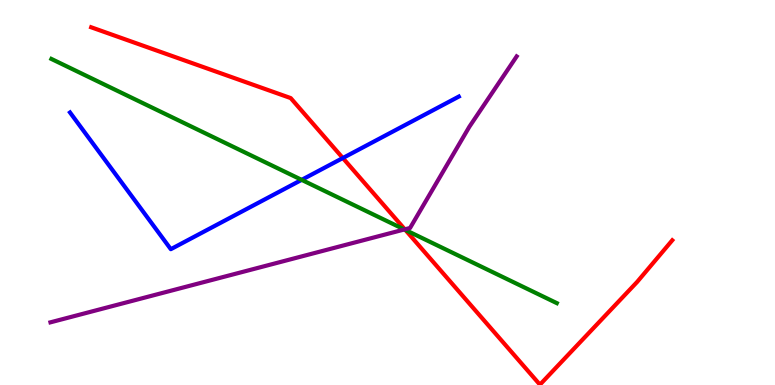[{'lines': ['blue', 'red'], 'intersections': [{'x': 4.42, 'y': 5.9}]}, {'lines': ['green', 'red'], 'intersections': [{'x': 5.23, 'y': 4.03}]}, {'lines': ['purple', 'red'], 'intersections': [{'x': 5.22, 'y': 4.04}]}, {'lines': ['blue', 'green'], 'intersections': [{'x': 3.89, 'y': 5.33}]}, {'lines': ['blue', 'purple'], 'intersections': []}, {'lines': ['green', 'purple'], 'intersections': [{'x': 5.22, 'y': 4.04}]}]